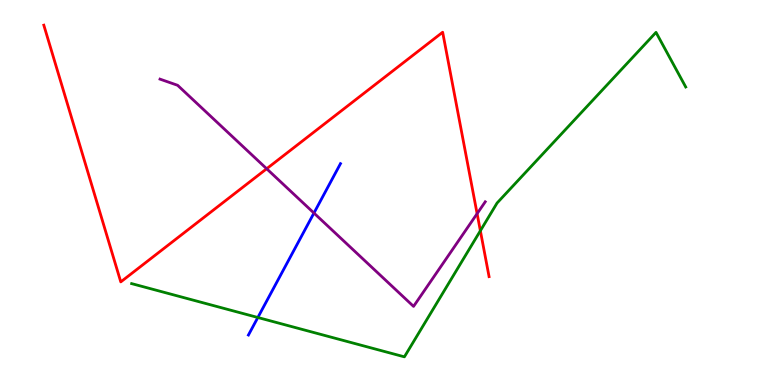[{'lines': ['blue', 'red'], 'intersections': []}, {'lines': ['green', 'red'], 'intersections': [{'x': 6.2, 'y': 4.01}]}, {'lines': ['purple', 'red'], 'intersections': [{'x': 3.44, 'y': 5.62}, {'x': 6.16, 'y': 4.45}]}, {'lines': ['blue', 'green'], 'intersections': [{'x': 3.33, 'y': 1.75}]}, {'lines': ['blue', 'purple'], 'intersections': [{'x': 4.05, 'y': 4.47}]}, {'lines': ['green', 'purple'], 'intersections': []}]